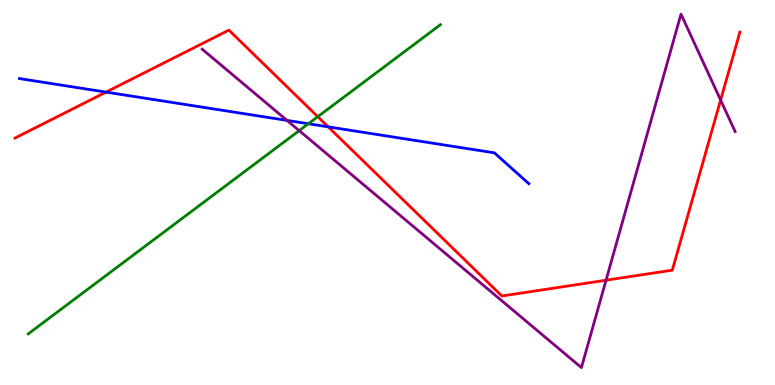[{'lines': ['blue', 'red'], 'intersections': [{'x': 1.37, 'y': 7.61}, {'x': 4.23, 'y': 6.71}]}, {'lines': ['green', 'red'], 'intersections': [{'x': 4.1, 'y': 6.97}]}, {'lines': ['purple', 'red'], 'intersections': [{'x': 7.82, 'y': 2.72}, {'x': 9.3, 'y': 7.4}]}, {'lines': ['blue', 'green'], 'intersections': [{'x': 3.98, 'y': 6.79}]}, {'lines': ['blue', 'purple'], 'intersections': [{'x': 3.7, 'y': 6.87}]}, {'lines': ['green', 'purple'], 'intersections': [{'x': 3.86, 'y': 6.61}]}]